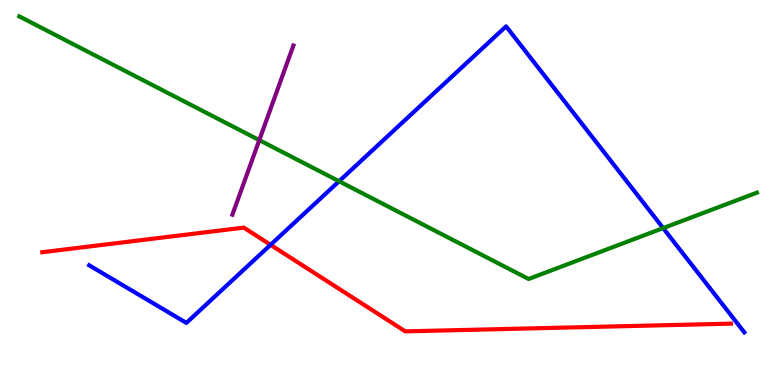[{'lines': ['blue', 'red'], 'intersections': [{'x': 3.49, 'y': 3.64}]}, {'lines': ['green', 'red'], 'intersections': []}, {'lines': ['purple', 'red'], 'intersections': []}, {'lines': ['blue', 'green'], 'intersections': [{'x': 4.38, 'y': 5.29}, {'x': 8.56, 'y': 4.08}]}, {'lines': ['blue', 'purple'], 'intersections': []}, {'lines': ['green', 'purple'], 'intersections': [{'x': 3.35, 'y': 6.36}]}]